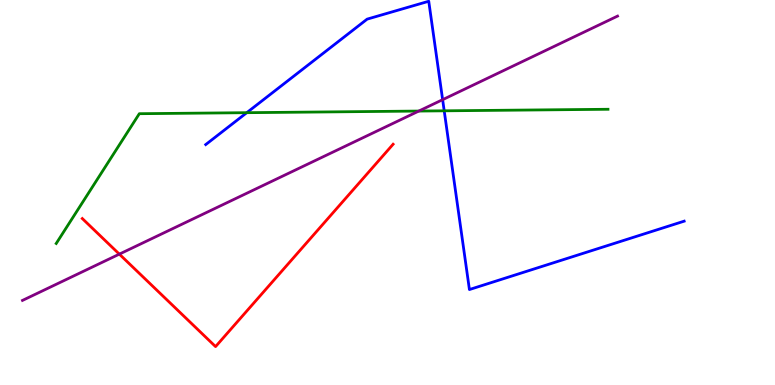[{'lines': ['blue', 'red'], 'intersections': []}, {'lines': ['green', 'red'], 'intersections': []}, {'lines': ['purple', 'red'], 'intersections': [{'x': 1.54, 'y': 3.4}]}, {'lines': ['blue', 'green'], 'intersections': [{'x': 3.18, 'y': 7.07}, {'x': 5.73, 'y': 7.12}]}, {'lines': ['blue', 'purple'], 'intersections': [{'x': 5.71, 'y': 7.41}]}, {'lines': ['green', 'purple'], 'intersections': [{'x': 5.4, 'y': 7.12}]}]